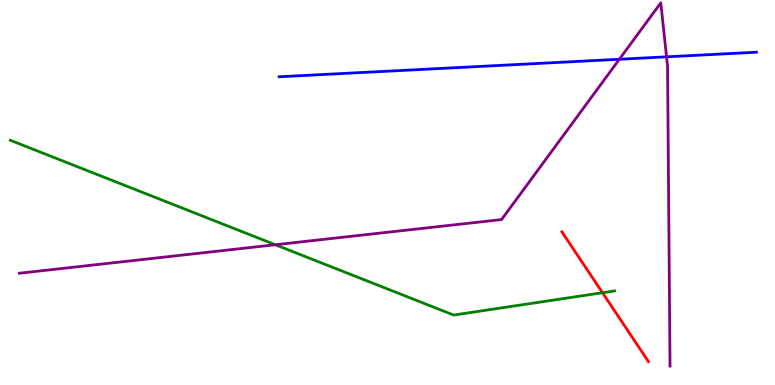[{'lines': ['blue', 'red'], 'intersections': []}, {'lines': ['green', 'red'], 'intersections': [{'x': 7.77, 'y': 2.4}]}, {'lines': ['purple', 'red'], 'intersections': []}, {'lines': ['blue', 'green'], 'intersections': []}, {'lines': ['blue', 'purple'], 'intersections': [{'x': 7.99, 'y': 8.46}, {'x': 8.6, 'y': 8.52}]}, {'lines': ['green', 'purple'], 'intersections': [{'x': 3.55, 'y': 3.64}]}]